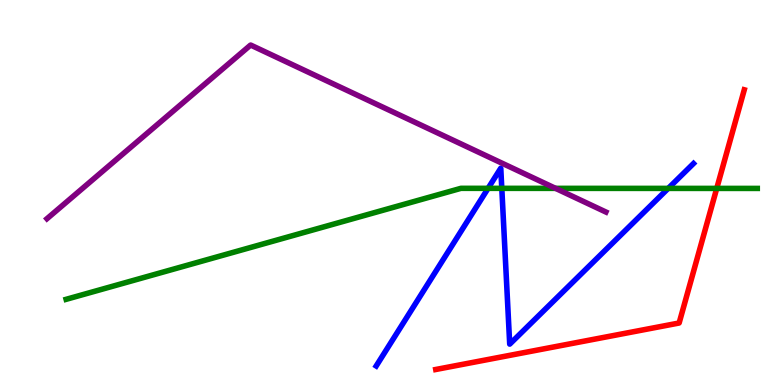[{'lines': ['blue', 'red'], 'intersections': []}, {'lines': ['green', 'red'], 'intersections': [{'x': 9.25, 'y': 5.11}]}, {'lines': ['purple', 'red'], 'intersections': []}, {'lines': ['blue', 'green'], 'intersections': [{'x': 6.3, 'y': 5.11}, {'x': 6.47, 'y': 5.11}, {'x': 8.62, 'y': 5.11}]}, {'lines': ['blue', 'purple'], 'intersections': []}, {'lines': ['green', 'purple'], 'intersections': [{'x': 7.17, 'y': 5.11}]}]